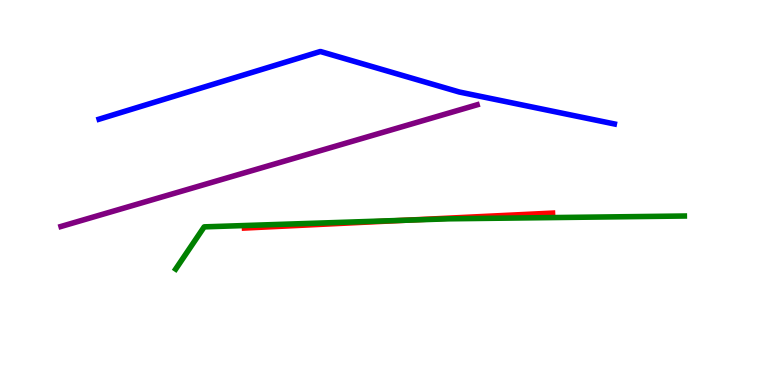[{'lines': ['blue', 'red'], 'intersections': []}, {'lines': ['green', 'red'], 'intersections': [{'x': 5.23, 'y': 4.28}]}, {'lines': ['purple', 'red'], 'intersections': []}, {'lines': ['blue', 'green'], 'intersections': []}, {'lines': ['blue', 'purple'], 'intersections': []}, {'lines': ['green', 'purple'], 'intersections': []}]